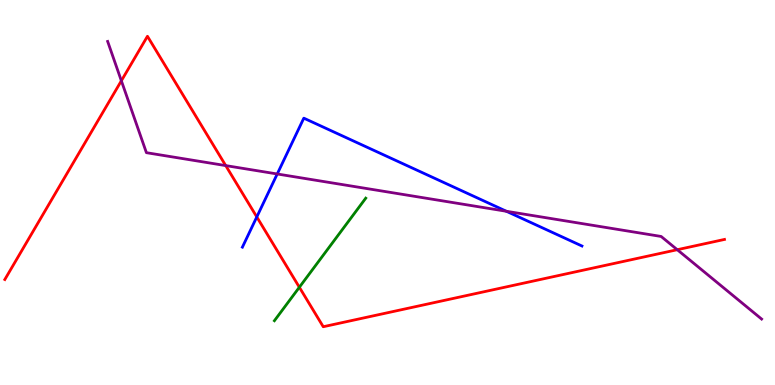[{'lines': ['blue', 'red'], 'intersections': [{'x': 3.31, 'y': 4.37}]}, {'lines': ['green', 'red'], 'intersections': [{'x': 3.86, 'y': 2.54}]}, {'lines': ['purple', 'red'], 'intersections': [{'x': 1.57, 'y': 7.9}, {'x': 2.91, 'y': 5.7}, {'x': 8.74, 'y': 3.51}]}, {'lines': ['blue', 'green'], 'intersections': []}, {'lines': ['blue', 'purple'], 'intersections': [{'x': 3.58, 'y': 5.48}, {'x': 6.53, 'y': 4.51}]}, {'lines': ['green', 'purple'], 'intersections': []}]